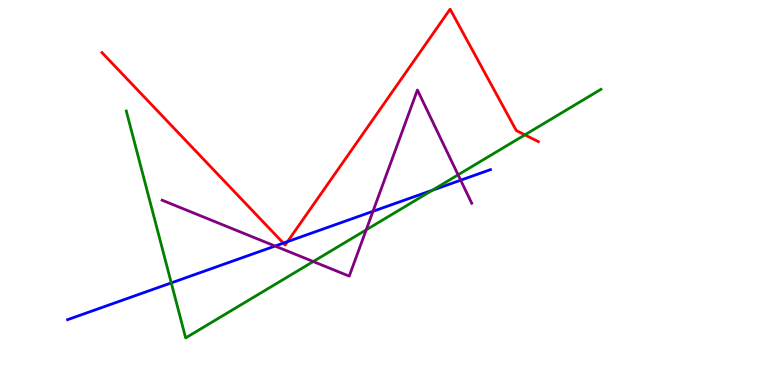[{'lines': ['blue', 'red'], 'intersections': [{'x': 3.66, 'y': 3.69}, {'x': 3.71, 'y': 3.72}]}, {'lines': ['green', 'red'], 'intersections': [{'x': 6.77, 'y': 6.5}]}, {'lines': ['purple', 'red'], 'intersections': []}, {'lines': ['blue', 'green'], 'intersections': [{'x': 2.21, 'y': 2.65}, {'x': 5.58, 'y': 5.06}]}, {'lines': ['blue', 'purple'], 'intersections': [{'x': 3.55, 'y': 3.61}, {'x': 4.81, 'y': 4.51}, {'x': 5.94, 'y': 5.32}]}, {'lines': ['green', 'purple'], 'intersections': [{'x': 4.04, 'y': 3.21}, {'x': 4.72, 'y': 4.03}, {'x': 5.91, 'y': 5.46}]}]